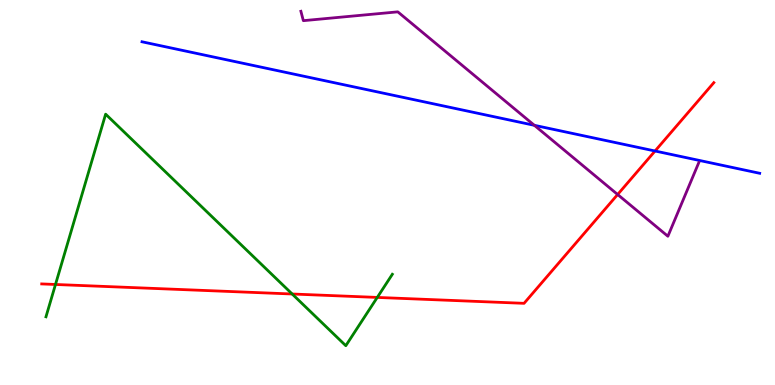[{'lines': ['blue', 'red'], 'intersections': [{'x': 8.45, 'y': 6.08}]}, {'lines': ['green', 'red'], 'intersections': [{'x': 0.716, 'y': 2.61}, {'x': 3.77, 'y': 2.36}, {'x': 4.87, 'y': 2.27}]}, {'lines': ['purple', 'red'], 'intersections': [{'x': 7.97, 'y': 4.95}]}, {'lines': ['blue', 'green'], 'intersections': []}, {'lines': ['blue', 'purple'], 'intersections': [{'x': 6.89, 'y': 6.75}]}, {'lines': ['green', 'purple'], 'intersections': []}]